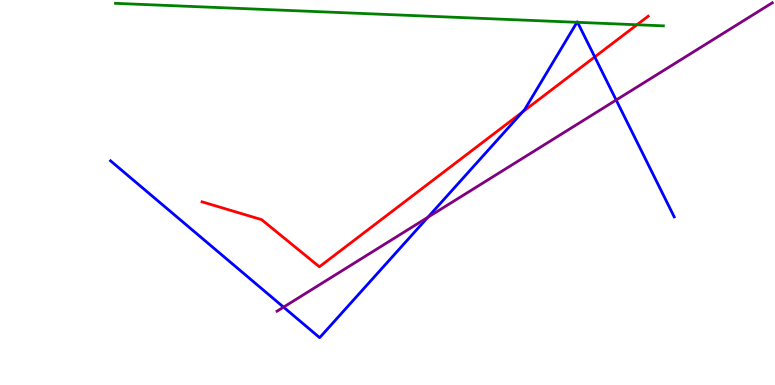[{'lines': ['blue', 'red'], 'intersections': [{'x': 6.74, 'y': 7.09}, {'x': 7.67, 'y': 8.52}]}, {'lines': ['green', 'red'], 'intersections': [{'x': 8.22, 'y': 9.36}]}, {'lines': ['purple', 'red'], 'intersections': []}, {'lines': ['blue', 'green'], 'intersections': [{'x': 7.44, 'y': 9.42}, {'x': 7.45, 'y': 9.42}]}, {'lines': ['blue', 'purple'], 'intersections': [{'x': 3.66, 'y': 2.02}, {'x': 5.52, 'y': 4.36}, {'x': 7.95, 'y': 7.4}]}, {'lines': ['green', 'purple'], 'intersections': []}]